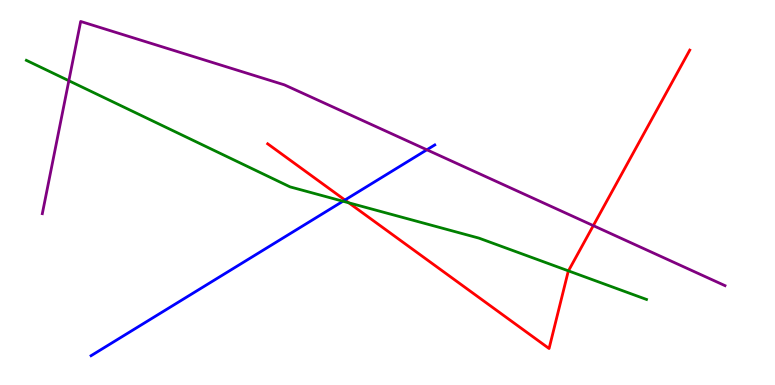[{'lines': ['blue', 'red'], 'intersections': [{'x': 4.45, 'y': 4.8}]}, {'lines': ['green', 'red'], 'intersections': [{'x': 4.5, 'y': 4.73}, {'x': 7.33, 'y': 2.96}]}, {'lines': ['purple', 'red'], 'intersections': [{'x': 7.66, 'y': 4.14}]}, {'lines': ['blue', 'green'], 'intersections': [{'x': 4.43, 'y': 4.77}]}, {'lines': ['blue', 'purple'], 'intersections': [{'x': 5.51, 'y': 6.11}]}, {'lines': ['green', 'purple'], 'intersections': [{'x': 0.888, 'y': 7.9}]}]